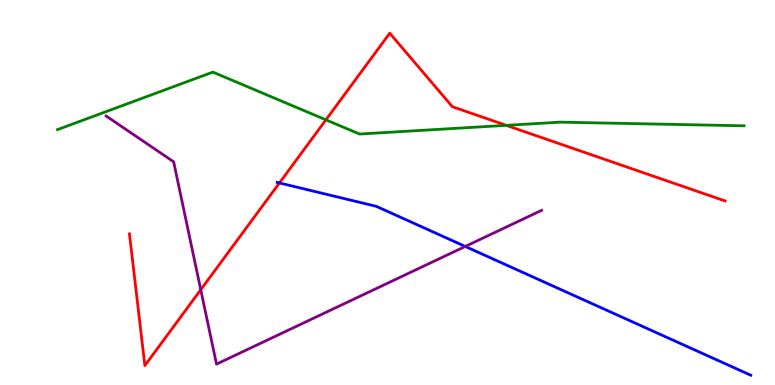[{'lines': ['blue', 'red'], 'intersections': [{'x': 3.61, 'y': 5.25}]}, {'lines': ['green', 'red'], 'intersections': [{'x': 4.21, 'y': 6.89}, {'x': 6.53, 'y': 6.74}]}, {'lines': ['purple', 'red'], 'intersections': [{'x': 2.59, 'y': 2.47}]}, {'lines': ['blue', 'green'], 'intersections': []}, {'lines': ['blue', 'purple'], 'intersections': [{'x': 6.0, 'y': 3.6}]}, {'lines': ['green', 'purple'], 'intersections': []}]